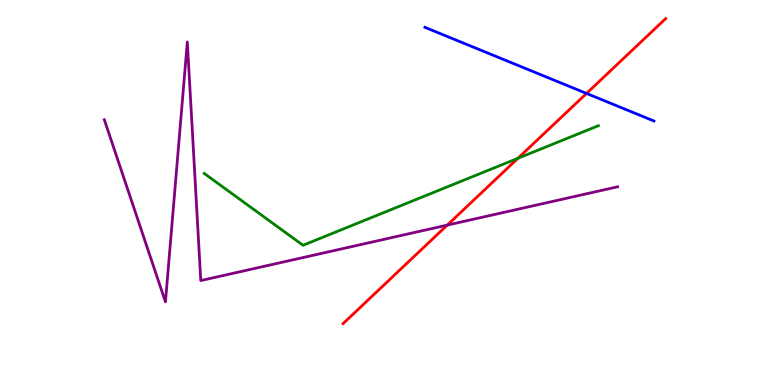[{'lines': ['blue', 'red'], 'intersections': [{'x': 7.57, 'y': 7.57}]}, {'lines': ['green', 'red'], 'intersections': [{'x': 6.68, 'y': 5.89}]}, {'lines': ['purple', 'red'], 'intersections': [{'x': 5.77, 'y': 4.15}]}, {'lines': ['blue', 'green'], 'intersections': []}, {'lines': ['blue', 'purple'], 'intersections': []}, {'lines': ['green', 'purple'], 'intersections': []}]